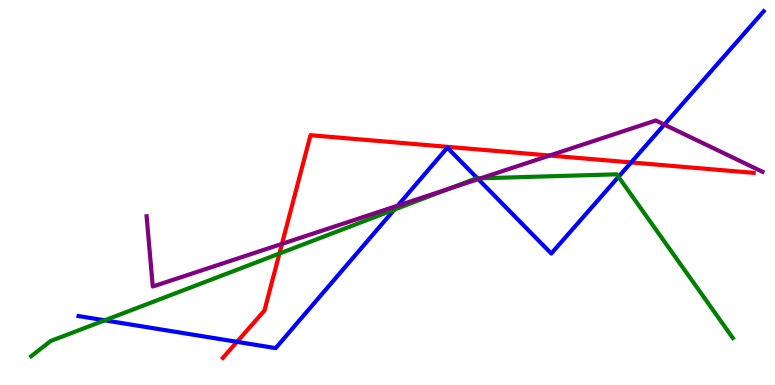[{'lines': ['blue', 'red'], 'intersections': [{'x': 3.06, 'y': 1.12}, {'x': 8.14, 'y': 5.78}]}, {'lines': ['green', 'red'], 'intersections': [{'x': 3.61, 'y': 3.41}]}, {'lines': ['purple', 'red'], 'intersections': [{'x': 3.64, 'y': 3.67}, {'x': 7.09, 'y': 5.96}]}, {'lines': ['blue', 'green'], 'intersections': [{'x': 1.35, 'y': 1.68}, {'x': 5.09, 'y': 4.56}, {'x': 6.16, 'y': 5.37}, {'x': 7.98, 'y': 5.41}]}, {'lines': ['blue', 'purple'], 'intersections': [{'x': 5.13, 'y': 4.66}, {'x': 6.17, 'y': 5.35}, {'x': 8.57, 'y': 6.76}]}, {'lines': ['green', 'purple'], 'intersections': [{'x': 5.79, 'y': 5.09}, {'x': 6.2, 'y': 5.37}]}]